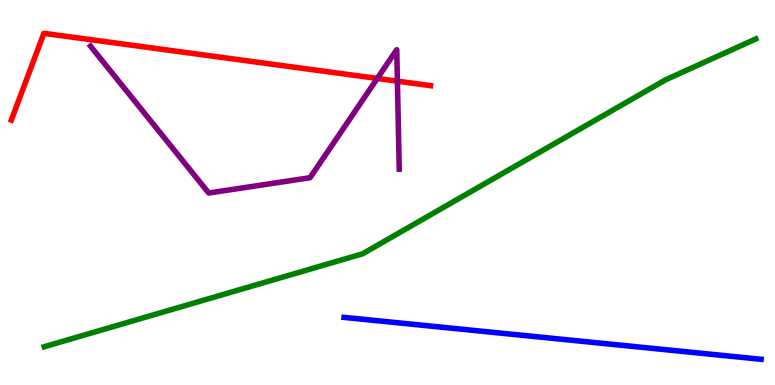[{'lines': ['blue', 'red'], 'intersections': []}, {'lines': ['green', 'red'], 'intersections': []}, {'lines': ['purple', 'red'], 'intersections': [{'x': 4.87, 'y': 7.96}, {'x': 5.13, 'y': 7.89}]}, {'lines': ['blue', 'green'], 'intersections': []}, {'lines': ['blue', 'purple'], 'intersections': []}, {'lines': ['green', 'purple'], 'intersections': []}]